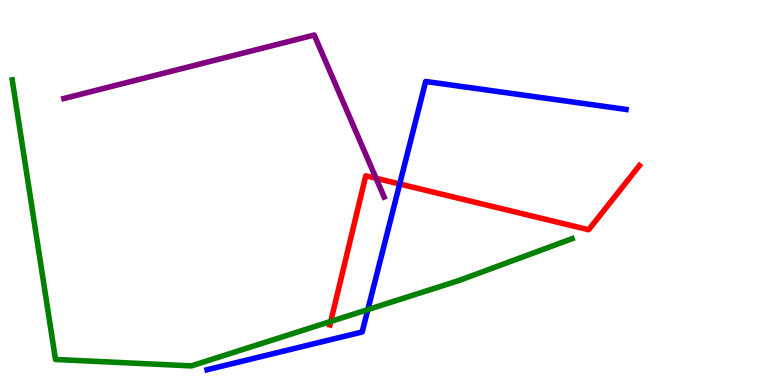[{'lines': ['blue', 'red'], 'intersections': [{'x': 5.16, 'y': 5.22}]}, {'lines': ['green', 'red'], 'intersections': [{'x': 4.27, 'y': 1.65}]}, {'lines': ['purple', 'red'], 'intersections': [{'x': 4.85, 'y': 5.37}]}, {'lines': ['blue', 'green'], 'intersections': [{'x': 4.75, 'y': 1.96}]}, {'lines': ['blue', 'purple'], 'intersections': []}, {'lines': ['green', 'purple'], 'intersections': []}]